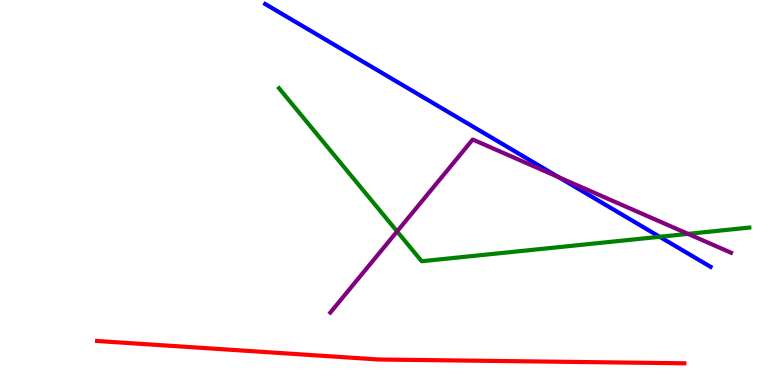[{'lines': ['blue', 'red'], 'intersections': []}, {'lines': ['green', 'red'], 'intersections': []}, {'lines': ['purple', 'red'], 'intersections': []}, {'lines': ['blue', 'green'], 'intersections': [{'x': 8.51, 'y': 3.85}]}, {'lines': ['blue', 'purple'], 'intersections': [{'x': 7.21, 'y': 5.4}]}, {'lines': ['green', 'purple'], 'intersections': [{'x': 5.12, 'y': 3.99}, {'x': 8.88, 'y': 3.93}]}]